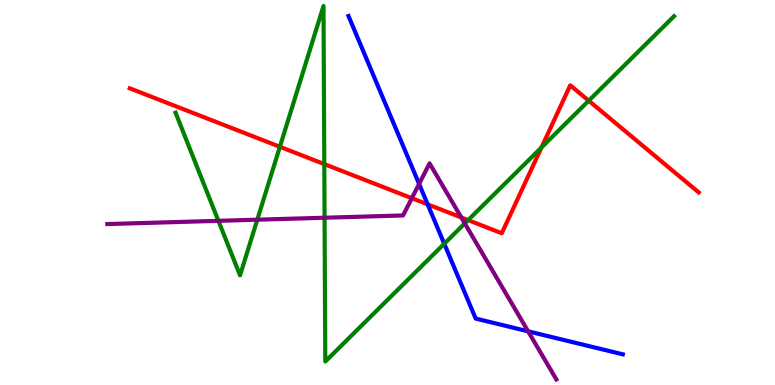[{'lines': ['blue', 'red'], 'intersections': [{'x': 5.52, 'y': 4.69}]}, {'lines': ['green', 'red'], 'intersections': [{'x': 3.61, 'y': 6.19}, {'x': 4.18, 'y': 5.74}, {'x': 6.04, 'y': 4.28}, {'x': 6.99, 'y': 6.17}, {'x': 7.6, 'y': 7.38}]}, {'lines': ['purple', 'red'], 'intersections': [{'x': 5.31, 'y': 4.85}, {'x': 5.95, 'y': 4.35}]}, {'lines': ['blue', 'green'], 'intersections': [{'x': 5.73, 'y': 3.67}]}, {'lines': ['blue', 'purple'], 'intersections': [{'x': 5.41, 'y': 5.22}, {'x': 6.81, 'y': 1.39}]}, {'lines': ['green', 'purple'], 'intersections': [{'x': 2.82, 'y': 4.26}, {'x': 3.32, 'y': 4.29}, {'x': 4.19, 'y': 4.34}, {'x': 6.0, 'y': 4.2}]}]